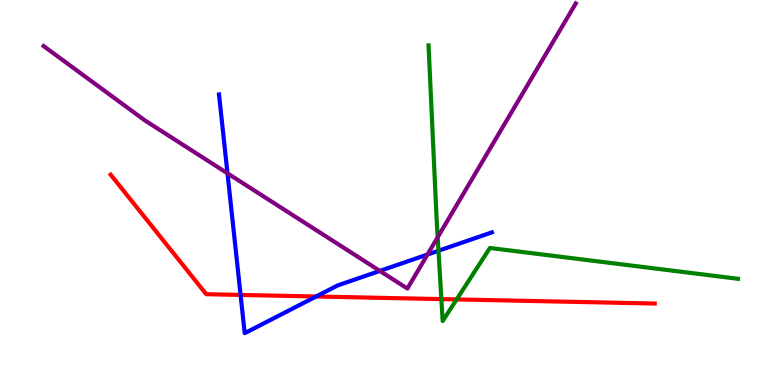[{'lines': ['blue', 'red'], 'intersections': [{'x': 3.1, 'y': 2.34}, {'x': 4.08, 'y': 2.3}]}, {'lines': ['green', 'red'], 'intersections': [{'x': 5.7, 'y': 2.23}, {'x': 5.89, 'y': 2.22}]}, {'lines': ['purple', 'red'], 'intersections': []}, {'lines': ['blue', 'green'], 'intersections': [{'x': 5.66, 'y': 3.49}]}, {'lines': ['blue', 'purple'], 'intersections': [{'x': 2.94, 'y': 5.5}, {'x': 4.9, 'y': 2.96}, {'x': 5.52, 'y': 3.39}]}, {'lines': ['green', 'purple'], 'intersections': [{'x': 5.65, 'y': 3.84}]}]